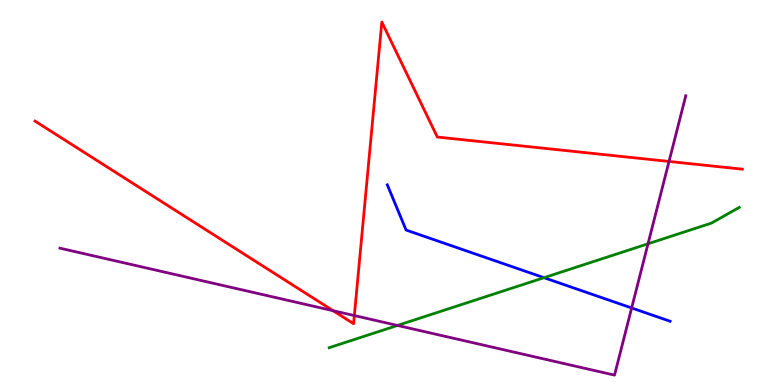[{'lines': ['blue', 'red'], 'intersections': []}, {'lines': ['green', 'red'], 'intersections': []}, {'lines': ['purple', 'red'], 'intersections': [{'x': 4.3, 'y': 1.93}, {'x': 4.57, 'y': 1.8}, {'x': 8.63, 'y': 5.81}]}, {'lines': ['blue', 'green'], 'intersections': [{'x': 7.02, 'y': 2.79}]}, {'lines': ['blue', 'purple'], 'intersections': [{'x': 8.15, 'y': 2.0}]}, {'lines': ['green', 'purple'], 'intersections': [{'x': 5.13, 'y': 1.55}, {'x': 8.36, 'y': 3.67}]}]